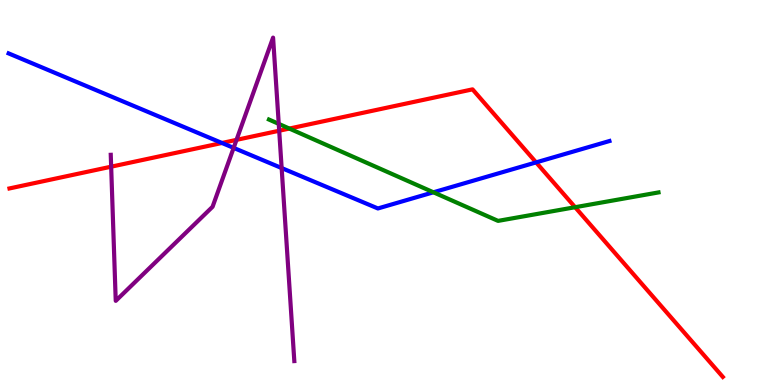[{'lines': ['blue', 'red'], 'intersections': [{'x': 2.86, 'y': 6.29}, {'x': 6.92, 'y': 5.78}]}, {'lines': ['green', 'red'], 'intersections': [{'x': 3.73, 'y': 6.66}, {'x': 7.42, 'y': 4.62}]}, {'lines': ['purple', 'red'], 'intersections': [{'x': 1.43, 'y': 5.67}, {'x': 3.05, 'y': 6.37}, {'x': 3.6, 'y': 6.6}]}, {'lines': ['blue', 'green'], 'intersections': [{'x': 5.59, 'y': 5.01}]}, {'lines': ['blue', 'purple'], 'intersections': [{'x': 3.01, 'y': 6.16}, {'x': 3.63, 'y': 5.64}]}, {'lines': ['green', 'purple'], 'intersections': [{'x': 3.6, 'y': 6.78}]}]